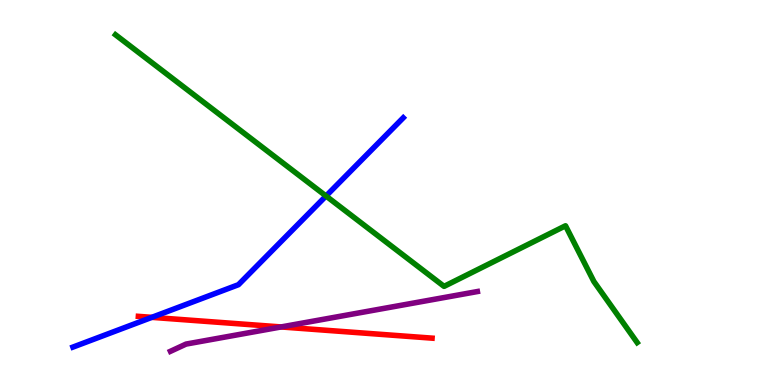[{'lines': ['blue', 'red'], 'intersections': [{'x': 1.96, 'y': 1.76}]}, {'lines': ['green', 'red'], 'intersections': []}, {'lines': ['purple', 'red'], 'intersections': [{'x': 3.63, 'y': 1.51}]}, {'lines': ['blue', 'green'], 'intersections': [{'x': 4.21, 'y': 4.91}]}, {'lines': ['blue', 'purple'], 'intersections': []}, {'lines': ['green', 'purple'], 'intersections': []}]